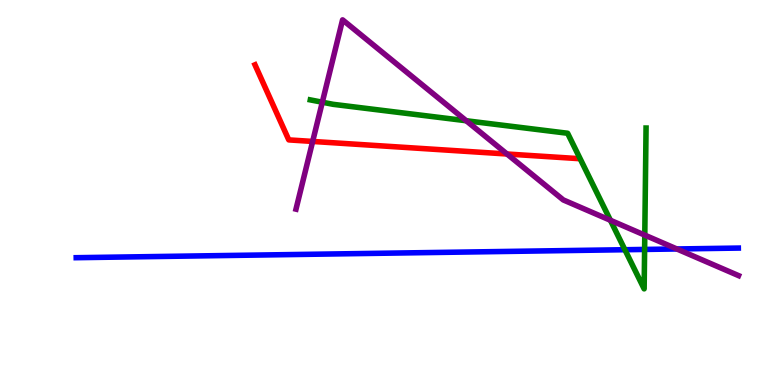[{'lines': ['blue', 'red'], 'intersections': []}, {'lines': ['green', 'red'], 'intersections': []}, {'lines': ['purple', 'red'], 'intersections': [{'x': 4.03, 'y': 6.33}, {'x': 6.54, 'y': 6.0}]}, {'lines': ['blue', 'green'], 'intersections': [{'x': 8.06, 'y': 3.51}, {'x': 8.32, 'y': 3.52}]}, {'lines': ['blue', 'purple'], 'intersections': [{'x': 8.73, 'y': 3.53}]}, {'lines': ['green', 'purple'], 'intersections': [{'x': 4.16, 'y': 7.35}, {'x': 6.02, 'y': 6.86}, {'x': 7.88, 'y': 4.28}, {'x': 8.32, 'y': 3.89}]}]